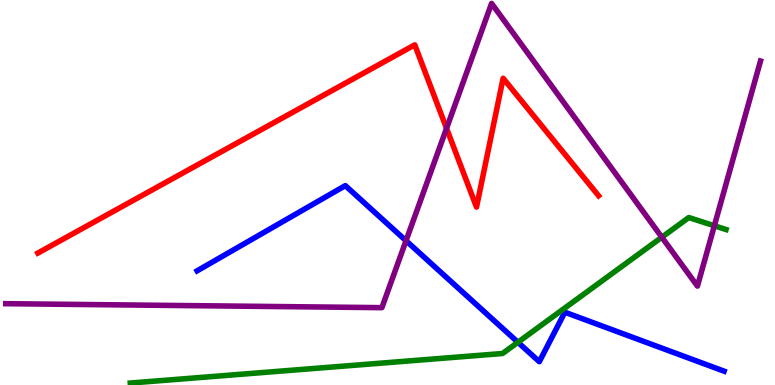[{'lines': ['blue', 'red'], 'intersections': []}, {'lines': ['green', 'red'], 'intersections': []}, {'lines': ['purple', 'red'], 'intersections': [{'x': 5.76, 'y': 6.67}]}, {'lines': ['blue', 'green'], 'intersections': [{'x': 6.68, 'y': 1.11}]}, {'lines': ['blue', 'purple'], 'intersections': [{'x': 5.24, 'y': 3.75}]}, {'lines': ['green', 'purple'], 'intersections': [{'x': 8.54, 'y': 3.84}, {'x': 9.22, 'y': 4.14}]}]